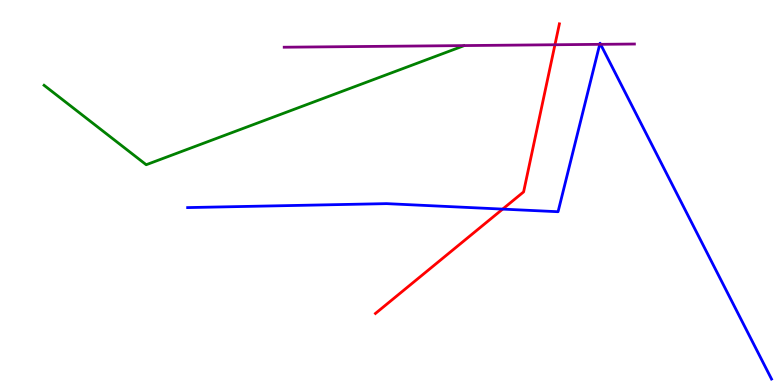[{'lines': ['blue', 'red'], 'intersections': [{'x': 6.49, 'y': 4.57}]}, {'lines': ['green', 'red'], 'intersections': []}, {'lines': ['purple', 'red'], 'intersections': [{'x': 7.16, 'y': 8.84}]}, {'lines': ['blue', 'green'], 'intersections': []}, {'lines': ['blue', 'purple'], 'intersections': [{'x': 7.74, 'y': 8.85}, {'x': 7.75, 'y': 8.85}]}, {'lines': ['green', 'purple'], 'intersections': []}]